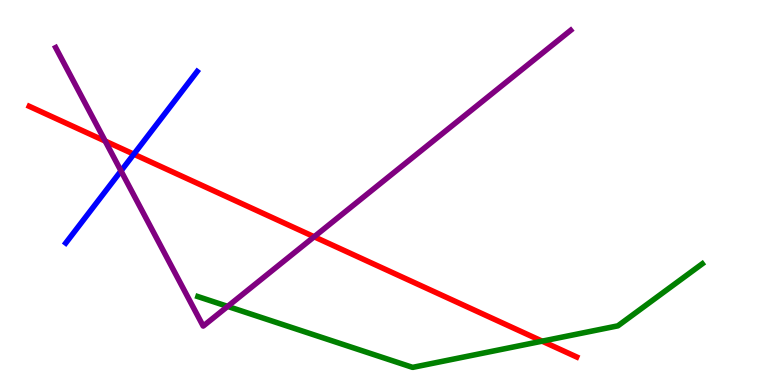[{'lines': ['blue', 'red'], 'intersections': [{'x': 1.73, 'y': 6.0}]}, {'lines': ['green', 'red'], 'intersections': [{'x': 7.0, 'y': 1.14}]}, {'lines': ['purple', 'red'], 'intersections': [{'x': 1.36, 'y': 6.34}, {'x': 4.05, 'y': 3.85}]}, {'lines': ['blue', 'green'], 'intersections': []}, {'lines': ['blue', 'purple'], 'intersections': [{'x': 1.56, 'y': 5.56}]}, {'lines': ['green', 'purple'], 'intersections': [{'x': 2.94, 'y': 2.04}]}]